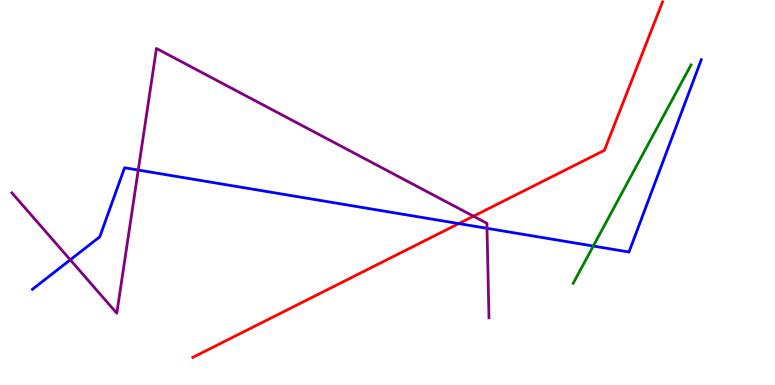[{'lines': ['blue', 'red'], 'intersections': [{'x': 5.92, 'y': 4.19}]}, {'lines': ['green', 'red'], 'intersections': []}, {'lines': ['purple', 'red'], 'intersections': [{'x': 6.11, 'y': 4.38}]}, {'lines': ['blue', 'green'], 'intersections': [{'x': 7.66, 'y': 3.61}]}, {'lines': ['blue', 'purple'], 'intersections': [{'x': 0.907, 'y': 3.25}, {'x': 1.78, 'y': 5.58}, {'x': 6.28, 'y': 4.07}]}, {'lines': ['green', 'purple'], 'intersections': []}]